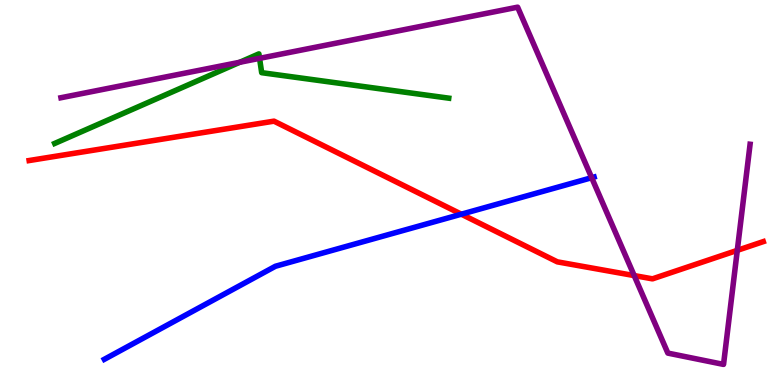[{'lines': ['blue', 'red'], 'intersections': [{'x': 5.95, 'y': 4.44}]}, {'lines': ['green', 'red'], 'intersections': []}, {'lines': ['purple', 'red'], 'intersections': [{'x': 8.18, 'y': 2.84}, {'x': 9.51, 'y': 3.5}]}, {'lines': ['blue', 'green'], 'intersections': []}, {'lines': ['blue', 'purple'], 'intersections': [{'x': 7.63, 'y': 5.38}]}, {'lines': ['green', 'purple'], 'intersections': [{'x': 3.09, 'y': 8.38}, {'x': 3.35, 'y': 8.48}]}]